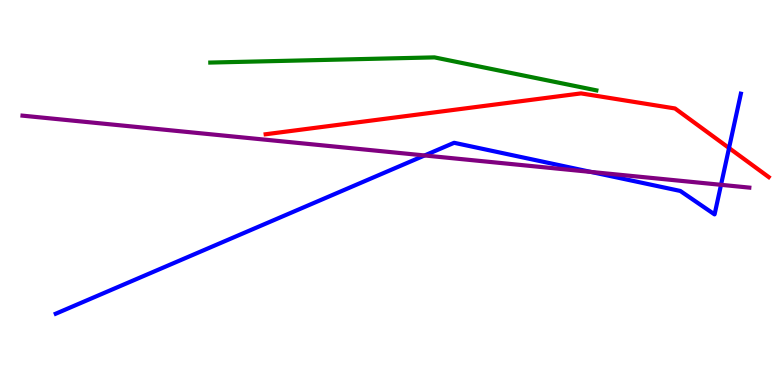[{'lines': ['blue', 'red'], 'intersections': [{'x': 9.41, 'y': 6.16}]}, {'lines': ['green', 'red'], 'intersections': []}, {'lines': ['purple', 'red'], 'intersections': []}, {'lines': ['blue', 'green'], 'intersections': []}, {'lines': ['blue', 'purple'], 'intersections': [{'x': 5.48, 'y': 5.96}, {'x': 7.63, 'y': 5.53}, {'x': 9.3, 'y': 5.2}]}, {'lines': ['green', 'purple'], 'intersections': []}]